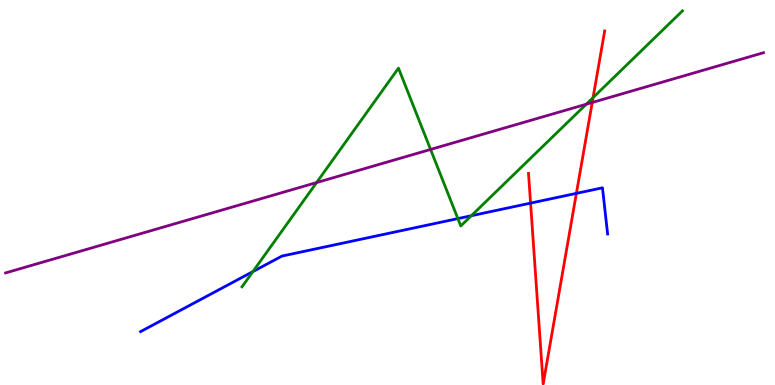[{'lines': ['blue', 'red'], 'intersections': [{'x': 6.85, 'y': 4.72}, {'x': 7.44, 'y': 4.98}]}, {'lines': ['green', 'red'], 'intersections': [{'x': 7.65, 'y': 7.46}]}, {'lines': ['purple', 'red'], 'intersections': [{'x': 7.64, 'y': 7.34}]}, {'lines': ['blue', 'green'], 'intersections': [{'x': 3.26, 'y': 2.95}, {'x': 5.91, 'y': 4.32}, {'x': 6.08, 'y': 4.4}]}, {'lines': ['blue', 'purple'], 'intersections': []}, {'lines': ['green', 'purple'], 'intersections': [{'x': 4.09, 'y': 5.26}, {'x': 5.56, 'y': 6.12}, {'x': 7.56, 'y': 7.29}]}]